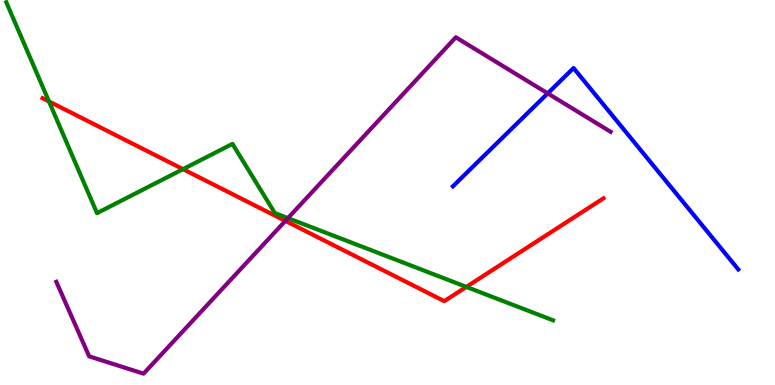[{'lines': ['blue', 'red'], 'intersections': []}, {'lines': ['green', 'red'], 'intersections': [{'x': 0.632, 'y': 7.36}, {'x': 2.36, 'y': 5.61}, {'x': 6.02, 'y': 2.55}]}, {'lines': ['purple', 'red'], 'intersections': [{'x': 3.68, 'y': 4.26}]}, {'lines': ['blue', 'green'], 'intersections': []}, {'lines': ['blue', 'purple'], 'intersections': [{'x': 7.07, 'y': 7.57}]}, {'lines': ['green', 'purple'], 'intersections': [{'x': 3.72, 'y': 4.33}]}]